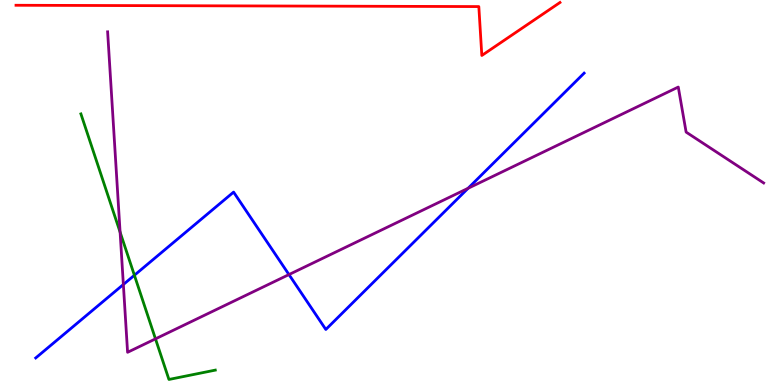[{'lines': ['blue', 'red'], 'intersections': []}, {'lines': ['green', 'red'], 'intersections': []}, {'lines': ['purple', 'red'], 'intersections': []}, {'lines': ['blue', 'green'], 'intersections': [{'x': 1.73, 'y': 2.85}]}, {'lines': ['blue', 'purple'], 'intersections': [{'x': 1.59, 'y': 2.61}, {'x': 3.73, 'y': 2.87}, {'x': 6.04, 'y': 5.11}]}, {'lines': ['green', 'purple'], 'intersections': [{'x': 1.55, 'y': 3.97}, {'x': 2.01, 'y': 1.2}]}]